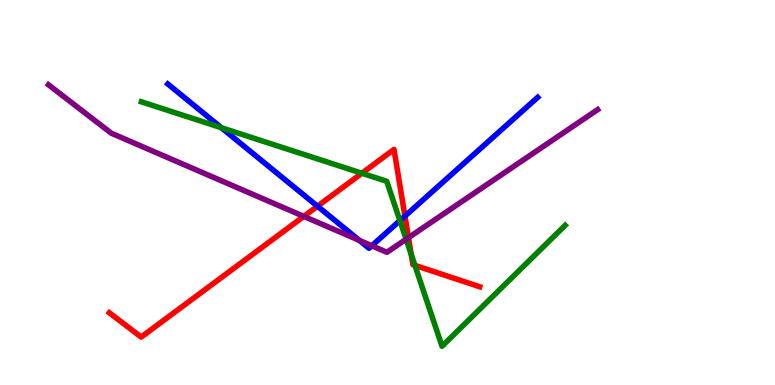[{'lines': ['blue', 'red'], 'intersections': [{'x': 4.1, 'y': 4.64}, {'x': 5.22, 'y': 4.39}]}, {'lines': ['green', 'red'], 'intersections': [{'x': 4.67, 'y': 5.5}, {'x': 5.31, 'y': 3.39}, {'x': 5.35, 'y': 3.11}]}, {'lines': ['purple', 'red'], 'intersections': [{'x': 3.92, 'y': 4.38}, {'x': 5.27, 'y': 3.83}]}, {'lines': ['blue', 'green'], 'intersections': [{'x': 2.86, 'y': 6.68}, {'x': 5.16, 'y': 4.27}]}, {'lines': ['blue', 'purple'], 'intersections': [{'x': 4.64, 'y': 3.76}, {'x': 4.8, 'y': 3.62}]}, {'lines': ['green', 'purple'], 'intersections': [{'x': 5.24, 'y': 3.79}]}]